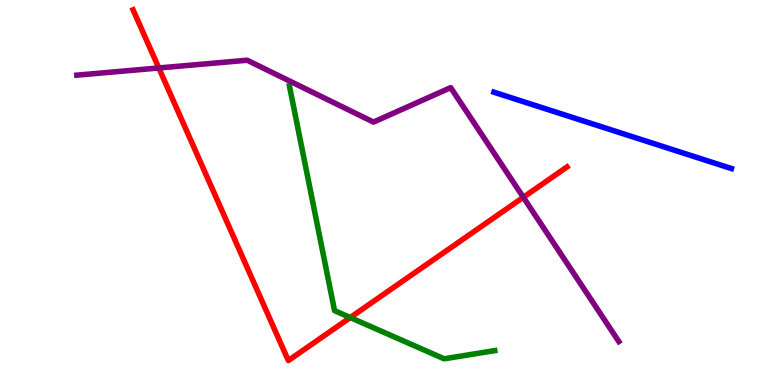[{'lines': ['blue', 'red'], 'intersections': []}, {'lines': ['green', 'red'], 'intersections': [{'x': 4.52, 'y': 1.75}]}, {'lines': ['purple', 'red'], 'intersections': [{'x': 2.05, 'y': 8.23}, {'x': 6.75, 'y': 4.88}]}, {'lines': ['blue', 'green'], 'intersections': []}, {'lines': ['blue', 'purple'], 'intersections': []}, {'lines': ['green', 'purple'], 'intersections': []}]